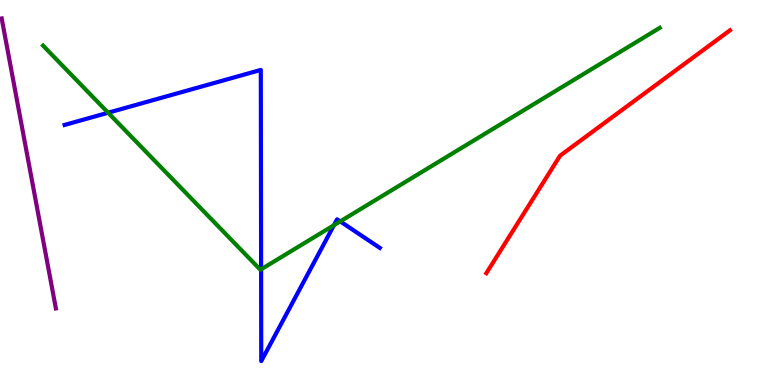[{'lines': ['blue', 'red'], 'intersections': []}, {'lines': ['green', 'red'], 'intersections': []}, {'lines': ['purple', 'red'], 'intersections': []}, {'lines': ['blue', 'green'], 'intersections': [{'x': 1.4, 'y': 7.07}, {'x': 3.37, 'y': 3.0}, {'x': 4.31, 'y': 4.15}, {'x': 4.39, 'y': 4.25}]}, {'lines': ['blue', 'purple'], 'intersections': []}, {'lines': ['green', 'purple'], 'intersections': []}]